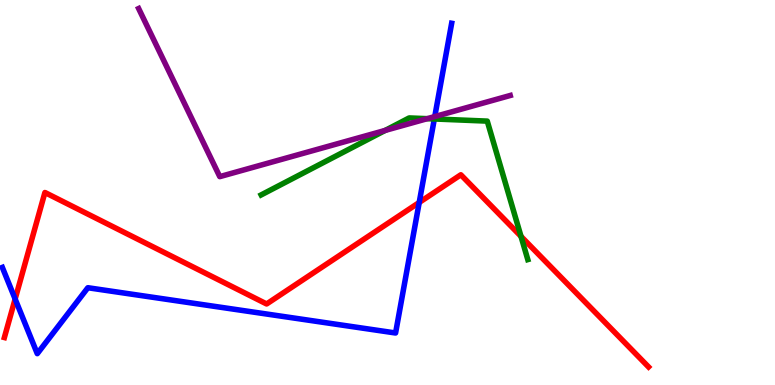[{'lines': ['blue', 'red'], 'intersections': [{'x': 0.195, 'y': 2.23}, {'x': 5.41, 'y': 4.74}]}, {'lines': ['green', 'red'], 'intersections': [{'x': 6.72, 'y': 3.86}]}, {'lines': ['purple', 'red'], 'intersections': []}, {'lines': ['blue', 'green'], 'intersections': [{'x': 5.6, 'y': 6.91}]}, {'lines': ['blue', 'purple'], 'intersections': [{'x': 5.61, 'y': 6.97}]}, {'lines': ['green', 'purple'], 'intersections': [{'x': 4.97, 'y': 6.61}, {'x': 5.51, 'y': 6.92}]}]